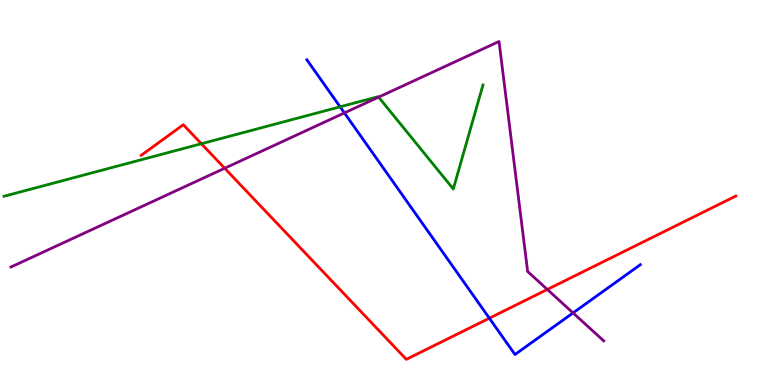[{'lines': ['blue', 'red'], 'intersections': [{'x': 6.31, 'y': 1.74}]}, {'lines': ['green', 'red'], 'intersections': [{'x': 2.6, 'y': 6.27}]}, {'lines': ['purple', 'red'], 'intersections': [{'x': 2.9, 'y': 5.63}, {'x': 7.06, 'y': 2.48}]}, {'lines': ['blue', 'green'], 'intersections': [{'x': 4.39, 'y': 7.23}]}, {'lines': ['blue', 'purple'], 'intersections': [{'x': 4.44, 'y': 7.07}, {'x': 7.39, 'y': 1.87}]}, {'lines': ['green', 'purple'], 'intersections': [{'x': 4.89, 'y': 7.48}]}]